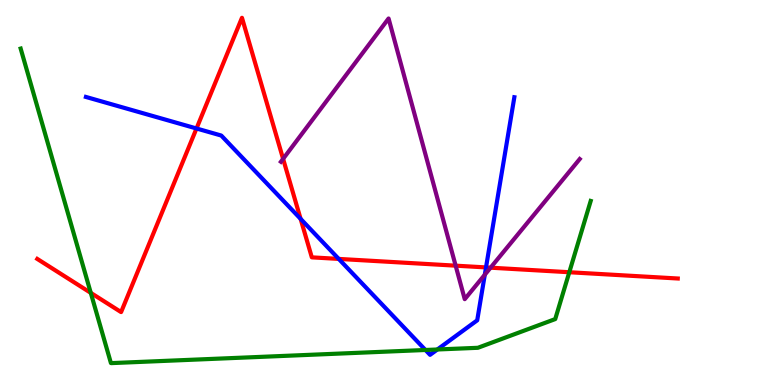[{'lines': ['blue', 'red'], 'intersections': [{'x': 2.54, 'y': 6.66}, {'x': 3.88, 'y': 4.32}, {'x': 4.37, 'y': 3.28}, {'x': 6.27, 'y': 3.05}]}, {'lines': ['green', 'red'], 'intersections': [{'x': 1.17, 'y': 2.39}, {'x': 7.35, 'y': 2.93}]}, {'lines': ['purple', 'red'], 'intersections': [{'x': 3.65, 'y': 5.87}, {'x': 5.88, 'y': 3.1}, {'x': 6.33, 'y': 3.05}]}, {'lines': ['blue', 'green'], 'intersections': [{'x': 5.49, 'y': 0.909}, {'x': 5.64, 'y': 0.922}]}, {'lines': ['blue', 'purple'], 'intersections': [{'x': 6.26, 'y': 2.86}]}, {'lines': ['green', 'purple'], 'intersections': []}]